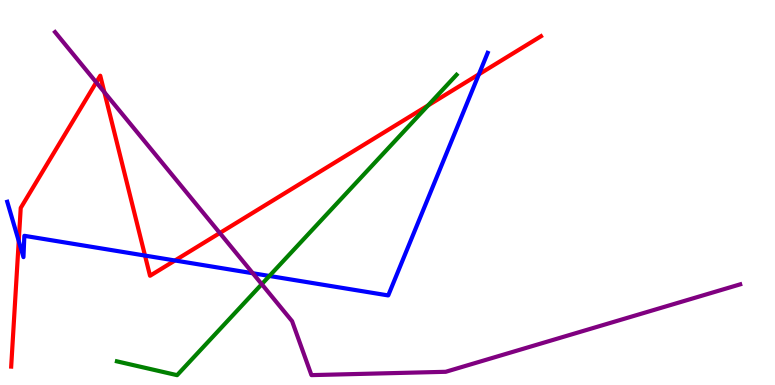[{'lines': ['blue', 'red'], 'intersections': [{'x': 0.242, 'y': 3.74}, {'x': 1.87, 'y': 3.36}, {'x': 2.26, 'y': 3.23}, {'x': 6.18, 'y': 8.07}]}, {'lines': ['green', 'red'], 'intersections': [{'x': 5.52, 'y': 7.26}]}, {'lines': ['purple', 'red'], 'intersections': [{'x': 1.24, 'y': 7.86}, {'x': 1.35, 'y': 7.6}, {'x': 2.84, 'y': 3.95}]}, {'lines': ['blue', 'green'], 'intersections': [{'x': 3.48, 'y': 2.83}]}, {'lines': ['blue', 'purple'], 'intersections': [{'x': 3.26, 'y': 2.9}]}, {'lines': ['green', 'purple'], 'intersections': [{'x': 3.38, 'y': 2.62}]}]